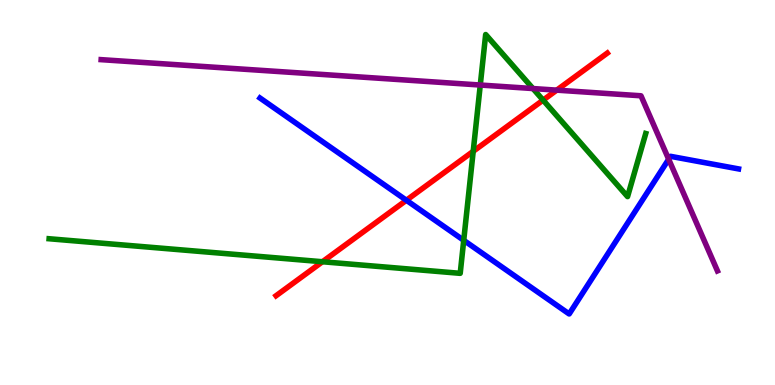[{'lines': ['blue', 'red'], 'intersections': [{'x': 5.24, 'y': 4.8}]}, {'lines': ['green', 'red'], 'intersections': [{'x': 4.16, 'y': 3.2}, {'x': 6.11, 'y': 6.07}, {'x': 7.01, 'y': 7.4}]}, {'lines': ['purple', 'red'], 'intersections': [{'x': 7.18, 'y': 7.66}]}, {'lines': ['blue', 'green'], 'intersections': [{'x': 5.98, 'y': 3.76}]}, {'lines': ['blue', 'purple'], 'intersections': [{'x': 8.63, 'y': 5.86}]}, {'lines': ['green', 'purple'], 'intersections': [{'x': 6.2, 'y': 7.79}, {'x': 6.88, 'y': 7.7}]}]